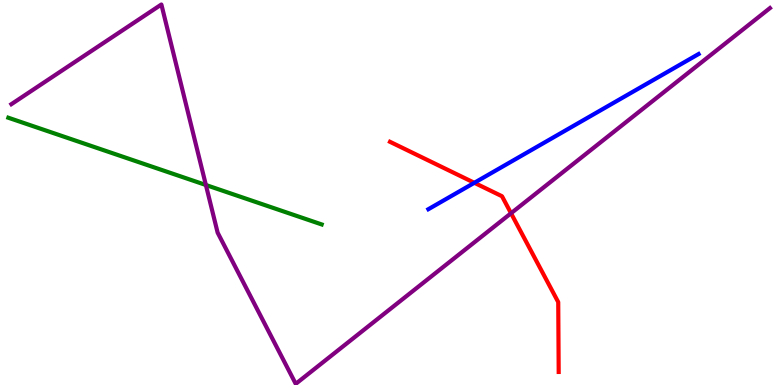[{'lines': ['blue', 'red'], 'intersections': [{'x': 6.12, 'y': 5.25}]}, {'lines': ['green', 'red'], 'intersections': []}, {'lines': ['purple', 'red'], 'intersections': [{'x': 6.59, 'y': 4.46}]}, {'lines': ['blue', 'green'], 'intersections': []}, {'lines': ['blue', 'purple'], 'intersections': []}, {'lines': ['green', 'purple'], 'intersections': [{'x': 2.66, 'y': 5.19}]}]